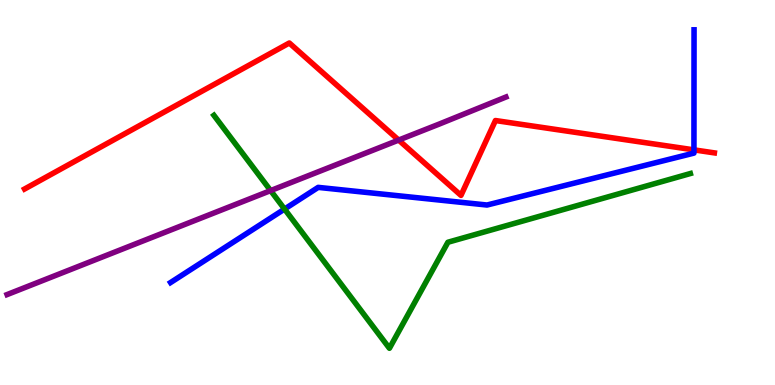[{'lines': ['blue', 'red'], 'intersections': [{'x': 8.95, 'y': 6.11}]}, {'lines': ['green', 'red'], 'intersections': []}, {'lines': ['purple', 'red'], 'intersections': [{'x': 5.14, 'y': 6.36}]}, {'lines': ['blue', 'green'], 'intersections': [{'x': 3.67, 'y': 4.57}]}, {'lines': ['blue', 'purple'], 'intersections': []}, {'lines': ['green', 'purple'], 'intersections': [{'x': 3.49, 'y': 5.05}]}]